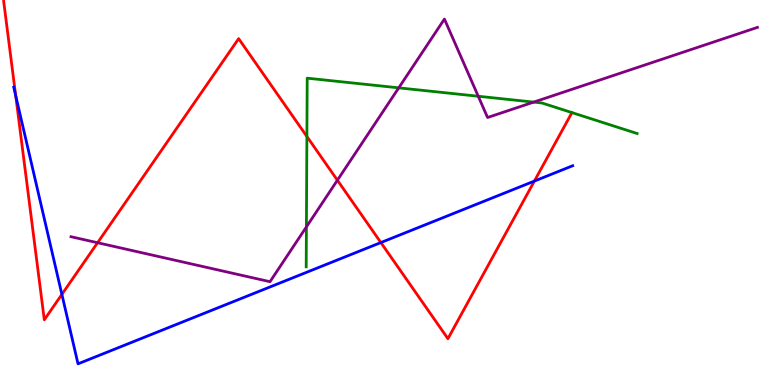[{'lines': ['blue', 'red'], 'intersections': [{'x': 0.203, 'y': 7.51}, {'x': 0.798, 'y': 2.35}, {'x': 4.91, 'y': 3.7}, {'x': 6.9, 'y': 5.3}]}, {'lines': ['green', 'red'], 'intersections': [{'x': 3.96, 'y': 6.45}]}, {'lines': ['purple', 'red'], 'intersections': [{'x': 1.26, 'y': 3.7}, {'x': 4.35, 'y': 5.32}]}, {'lines': ['blue', 'green'], 'intersections': []}, {'lines': ['blue', 'purple'], 'intersections': []}, {'lines': ['green', 'purple'], 'intersections': [{'x': 3.95, 'y': 4.11}, {'x': 5.15, 'y': 7.72}, {'x': 6.17, 'y': 7.5}, {'x': 6.89, 'y': 7.35}]}]